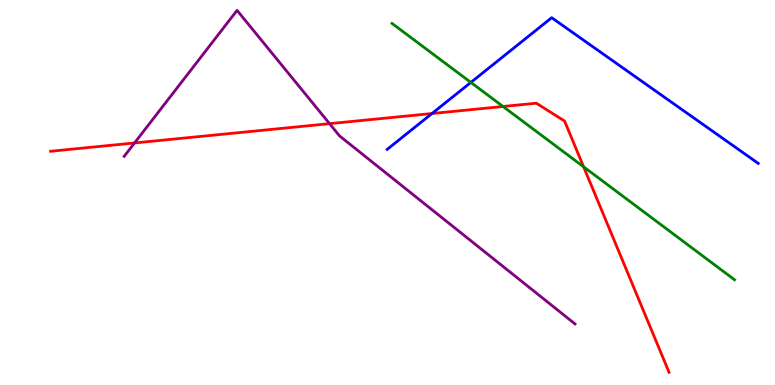[{'lines': ['blue', 'red'], 'intersections': [{'x': 5.57, 'y': 7.05}]}, {'lines': ['green', 'red'], 'intersections': [{'x': 6.49, 'y': 7.23}, {'x': 7.53, 'y': 5.67}]}, {'lines': ['purple', 'red'], 'intersections': [{'x': 1.74, 'y': 6.29}, {'x': 4.25, 'y': 6.79}]}, {'lines': ['blue', 'green'], 'intersections': [{'x': 6.08, 'y': 7.86}]}, {'lines': ['blue', 'purple'], 'intersections': []}, {'lines': ['green', 'purple'], 'intersections': []}]